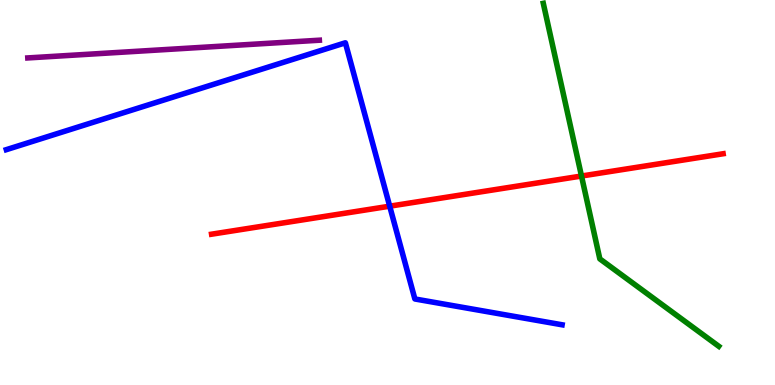[{'lines': ['blue', 'red'], 'intersections': [{'x': 5.03, 'y': 4.64}]}, {'lines': ['green', 'red'], 'intersections': [{'x': 7.5, 'y': 5.43}]}, {'lines': ['purple', 'red'], 'intersections': []}, {'lines': ['blue', 'green'], 'intersections': []}, {'lines': ['blue', 'purple'], 'intersections': []}, {'lines': ['green', 'purple'], 'intersections': []}]